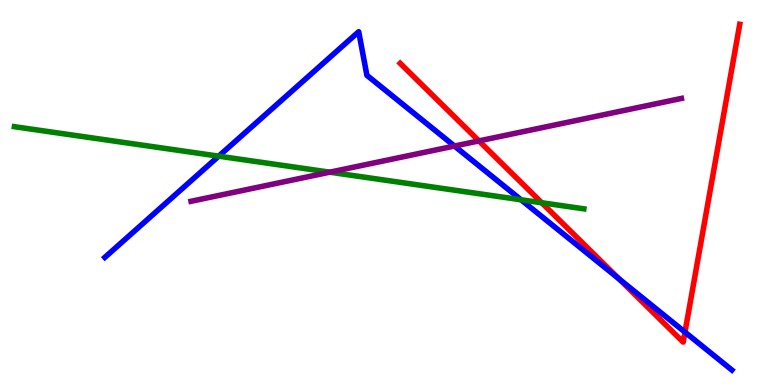[{'lines': ['blue', 'red'], 'intersections': [{'x': 7.99, 'y': 2.76}, {'x': 8.84, 'y': 1.37}]}, {'lines': ['green', 'red'], 'intersections': [{'x': 6.99, 'y': 4.73}]}, {'lines': ['purple', 'red'], 'intersections': [{'x': 6.18, 'y': 6.34}]}, {'lines': ['blue', 'green'], 'intersections': [{'x': 2.82, 'y': 5.94}, {'x': 6.72, 'y': 4.81}]}, {'lines': ['blue', 'purple'], 'intersections': [{'x': 5.86, 'y': 6.21}]}, {'lines': ['green', 'purple'], 'intersections': [{'x': 4.26, 'y': 5.53}]}]